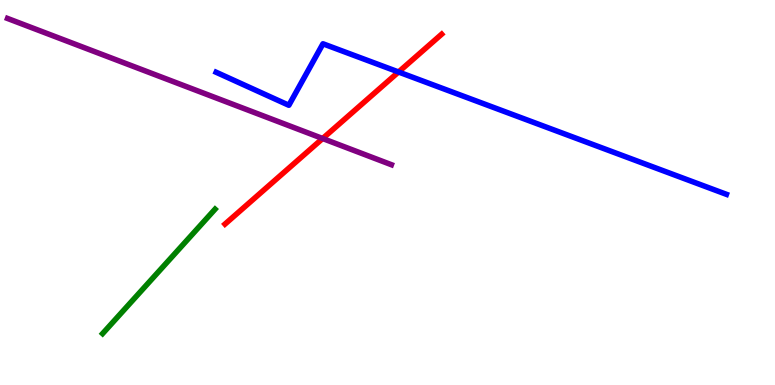[{'lines': ['blue', 'red'], 'intersections': [{'x': 5.14, 'y': 8.13}]}, {'lines': ['green', 'red'], 'intersections': []}, {'lines': ['purple', 'red'], 'intersections': [{'x': 4.16, 'y': 6.4}]}, {'lines': ['blue', 'green'], 'intersections': []}, {'lines': ['blue', 'purple'], 'intersections': []}, {'lines': ['green', 'purple'], 'intersections': []}]